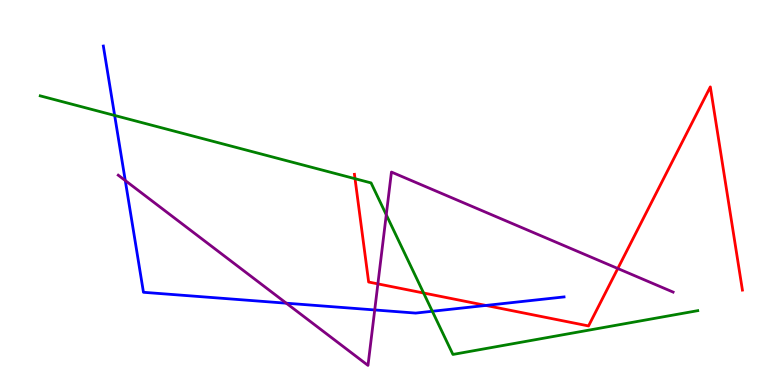[{'lines': ['blue', 'red'], 'intersections': [{'x': 6.27, 'y': 2.07}]}, {'lines': ['green', 'red'], 'intersections': [{'x': 4.58, 'y': 5.36}, {'x': 5.47, 'y': 2.39}]}, {'lines': ['purple', 'red'], 'intersections': [{'x': 4.88, 'y': 2.63}, {'x': 7.97, 'y': 3.03}]}, {'lines': ['blue', 'green'], 'intersections': [{'x': 1.48, 'y': 7.0}, {'x': 5.58, 'y': 1.92}]}, {'lines': ['blue', 'purple'], 'intersections': [{'x': 1.62, 'y': 5.31}, {'x': 3.69, 'y': 2.12}, {'x': 4.84, 'y': 1.95}]}, {'lines': ['green', 'purple'], 'intersections': [{'x': 4.98, 'y': 4.42}]}]